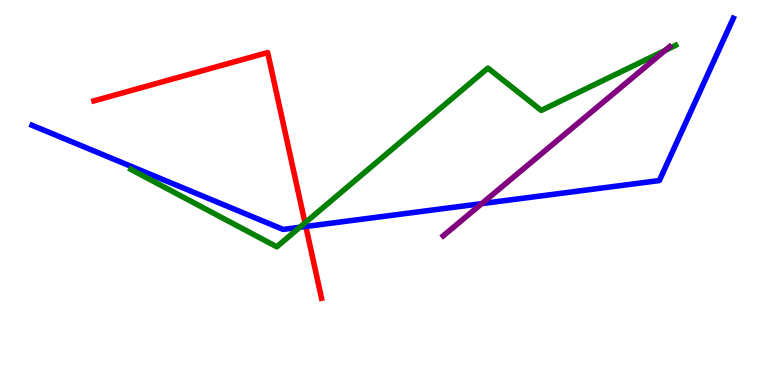[{'lines': ['blue', 'red'], 'intersections': [{'x': 3.95, 'y': 4.12}]}, {'lines': ['green', 'red'], 'intersections': [{'x': 3.94, 'y': 4.21}]}, {'lines': ['purple', 'red'], 'intersections': []}, {'lines': ['blue', 'green'], 'intersections': [{'x': 3.87, 'y': 4.1}]}, {'lines': ['blue', 'purple'], 'intersections': [{'x': 6.22, 'y': 4.71}]}, {'lines': ['green', 'purple'], 'intersections': [{'x': 8.58, 'y': 8.69}]}]